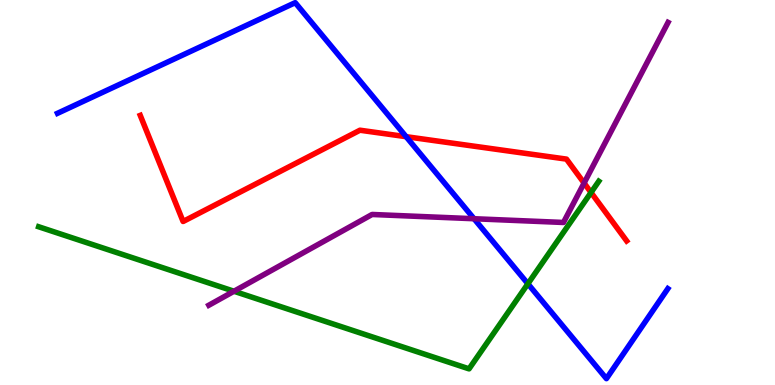[{'lines': ['blue', 'red'], 'intersections': [{'x': 5.24, 'y': 6.45}]}, {'lines': ['green', 'red'], 'intersections': [{'x': 7.63, 'y': 5.0}]}, {'lines': ['purple', 'red'], 'intersections': [{'x': 7.54, 'y': 5.25}]}, {'lines': ['blue', 'green'], 'intersections': [{'x': 6.81, 'y': 2.63}]}, {'lines': ['blue', 'purple'], 'intersections': [{'x': 6.12, 'y': 4.32}]}, {'lines': ['green', 'purple'], 'intersections': [{'x': 3.02, 'y': 2.44}]}]